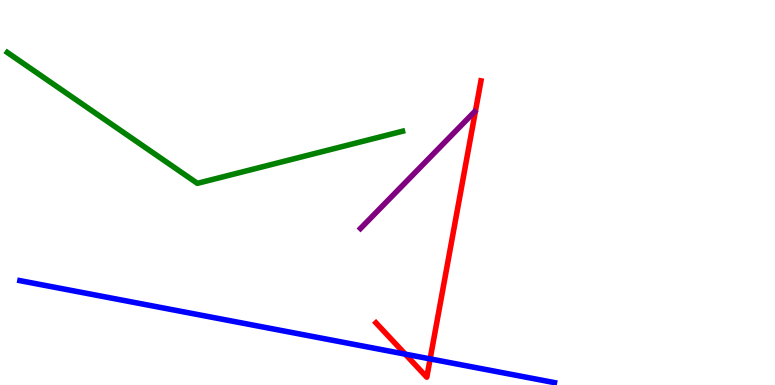[{'lines': ['blue', 'red'], 'intersections': [{'x': 5.23, 'y': 0.801}, {'x': 5.55, 'y': 0.678}]}, {'lines': ['green', 'red'], 'intersections': []}, {'lines': ['purple', 'red'], 'intersections': []}, {'lines': ['blue', 'green'], 'intersections': []}, {'lines': ['blue', 'purple'], 'intersections': []}, {'lines': ['green', 'purple'], 'intersections': []}]